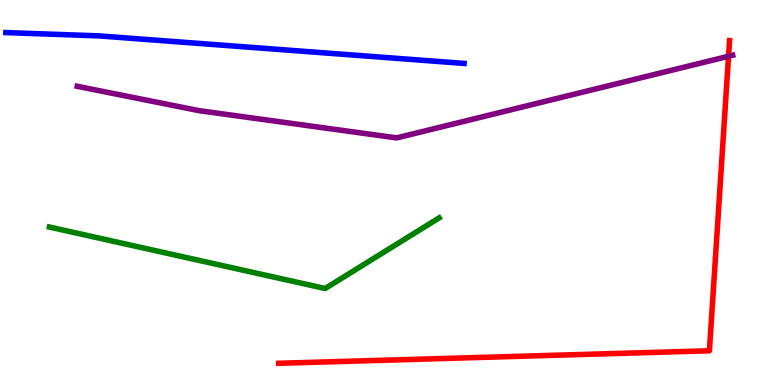[{'lines': ['blue', 'red'], 'intersections': []}, {'lines': ['green', 'red'], 'intersections': []}, {'lines': ['purple', 'red'], 'intersections': [{'x': 9.4, 'y': 8.54}]}, {'lines': ['blue', 'green'], 'intersections': []}, {'lines': ['blue', 'purple'], 'intersections': []}, {'lines': ['green', 'purple'], 'intersections': []}]